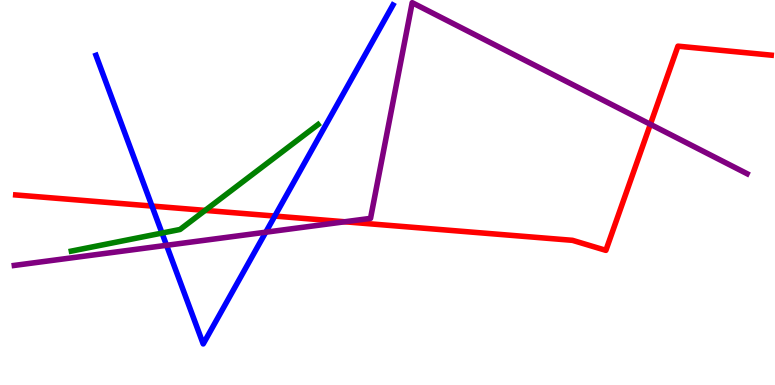[{'lines': ['blue', 'red'], 'intersections': [{'x': 1.96, 'y': 4.65}, {'x': 3.55, 'y': 4.39}]}, {'lines': ['green', 'red'], 'intersections': [{'x': 2.65, 'y': 4.54}]}, {'lines': ['purple', 'red'], 'intersections': [{'x': 4.45, 'y': 4.24}, {'x': 8.39, 'y': 6.77}]}, {'lines': ['blue', 'green'], 'intersections': [{'x': 2.09, 'y': 3.95}]}, {'lines': ['blue', 'purple'], 'intersections': [{'x': 2.15, 'y': 3.63}, {'x': 3.43, 'y': 3.97}]}, {'lines': ['green', 'purple'], 'intersections': []}]